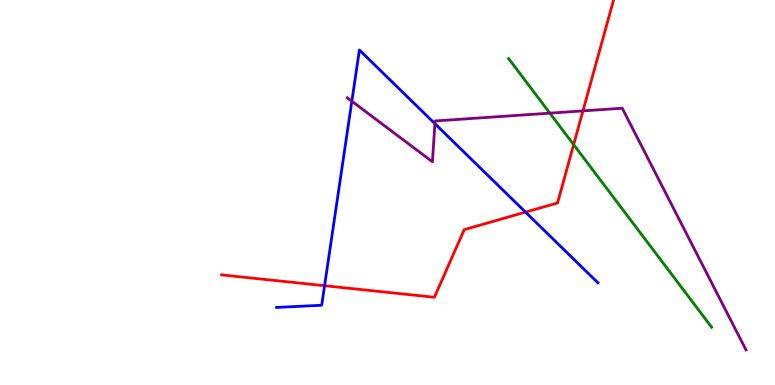[{'lines': ['blue', 'red'], 'intersections': [{'x': 4.19, 'y': 2.58}, {'x': 6.78, 'y': 4.49}]}, {'lines': ['green', 'red'], 'intersections': [{'x': 7.4, 'y': 6.24}]}, {'lines': ['purple', 'red'], 'intersections': [{'x': 7.52, 'y': 7.12}]}, {'lines': ['blue', 'green'], 'intersections': []}, {'lines': ['blue', 'purple'], 'intersections': [{'x': 4.54, 'y': 7.37}, {'x': 5.61, 'y': 6.79}]}, {'lines': ['green', 'purple'], 'intersections': [{'x': 7.09, 'y': 7.06}]}]